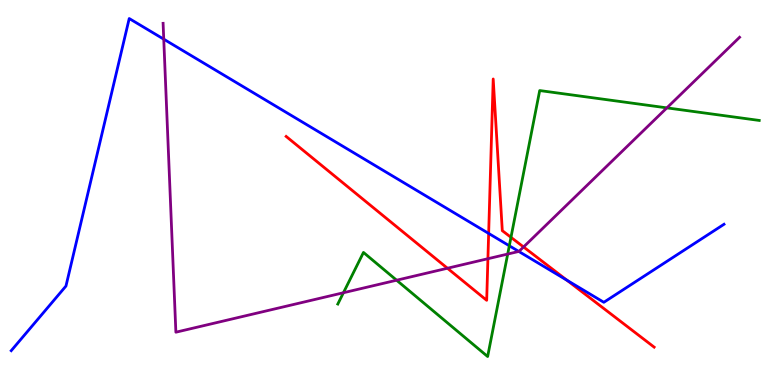[{'lines': ['blue', 'red'], 'intersections': [{'x': 6.31, 'y': 3.94}, {'x': 7.31, 'y': 2.72}]}, {'lines': ['green', 'red'], 'intersections': [{'x': 6.59, 'y': 3.84}]}, {'lines': ['purple', 'red'], 'intersections': [{'x': 5.77, 'y': 3.03}, {'x': 6.3, 'y': 3.28}, {'x': 6.76, 'y': 3.59}]}, {'lines': ['blue', 'green'], 'intersections': [{'x': 6.57, 'y': 3.62}]}, {'lines': ['blue', 'purple'], 'intersections': [{'x': 2.11, 'y': 8.98}, {'x': 6.69, 'y': 3.47}]}, {'lines': ['green', 'purple'], 'intersections': [{'x': 4.43, 'y': 2.4}, {'x': 5.12, 'y': 2.72}, {'x': 6.55, 'y': 3.4}, {'x': 8.6, 'y': 7.2}]}]